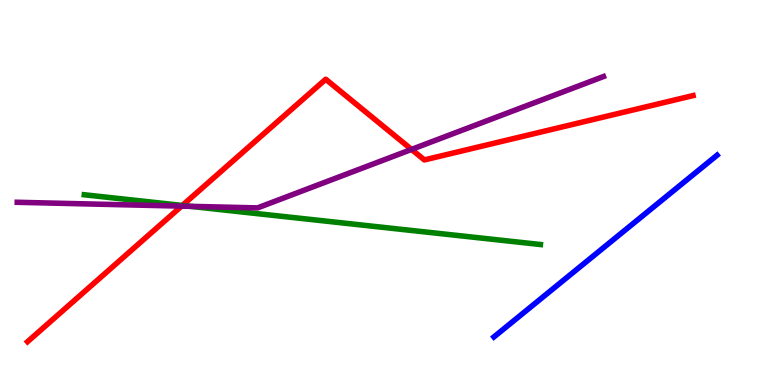[{'lines': ['blue', 'red'], 'intersections': []}, {'lines': ['green', 'red'], 'intersections': [{'x': 2.35, 'y': 4.66}]}, {'lines': ['purple', 'red'], 'intersections': [{'x': 2.34, 'y': 4.65}, {'x': 5.31, 'y': 6.12}]}, {'lines': ['blue', 'green'], 'intersections': []}, {'lines': ['blue', 'purple'], 'intersections': []}, {'lines': ['green', 'purple'], 'intersections': [{'x': 2.46, 'y': 4.64}]}]